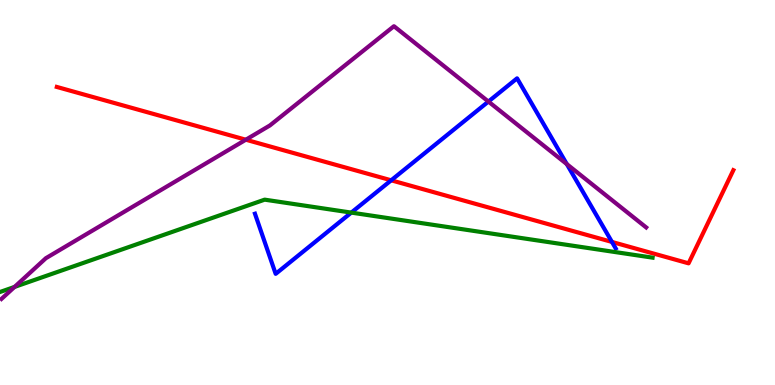[{'lines': ['blue', 'red'], 'intersections': [{'x': 5.05, 'y': 5.32}, {'x': 7.9, 'y': 3.72}]}, {'lines': ['green', 'red'], 'intersections': []}, {'lines': ['purple', 'red'], 'intersections': [{'x': 3.17, 'y': 6.37}]}, {'lines': ['blue', 'green'], 'intersections': [{'x': 4.53, 'y': 4.48}]}, {'lines': ['blue', 'purple'], 'intersections': [{'x': 6.3, 'y': 7.36}, {'x': 7.31, 'y': 5.74}]}, {'lines': ['green', 'purple'], 'intersections': [{'x': 0.188, 'y': 2.55}]}]